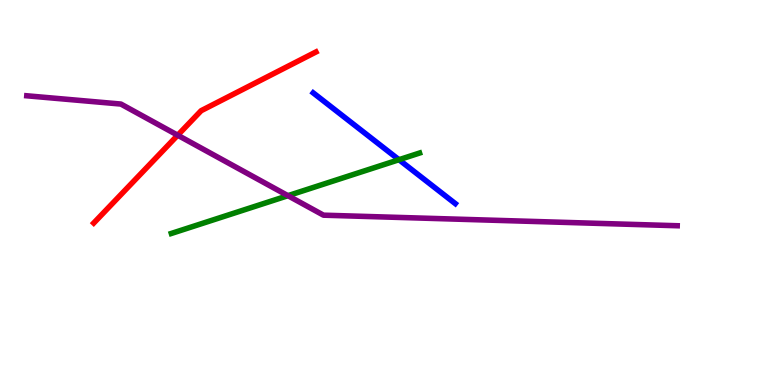[{'lines': ['blue', 'red'], 'intersections': []}, {'lines': ['green', 'red'], 'intersections': []}, {'lines': ['purple', 'red'], 'intersections': [{'x': 2.29, 'y': 6.49}]}, {'lines': ['blue', 'green'], 'intersections': [{'x': 5.15, 'y': 5.85}]}, {'lines': ['blue', 'purple'], 'intersections': []}, {'lines': ['green', 'purple'], 'intersections': [{'x': 3.72, 'y': 4.92}]}]